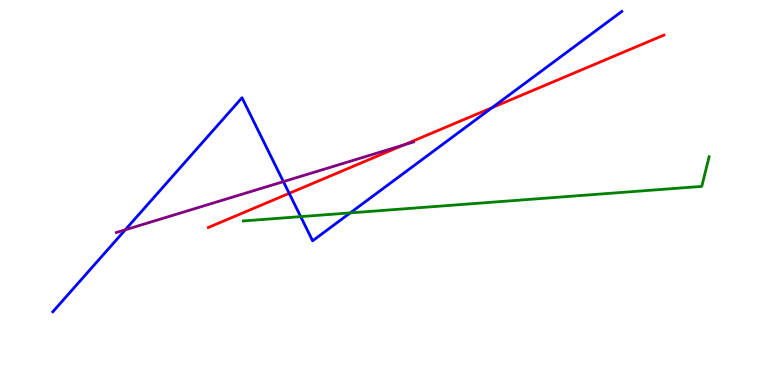[{'lines': ['blue', 'red'], 'intersections': [{'x': 3.73, 'y': 4.98}, {'x': 6.35, 'y': 7.2}]}, {'lines': ['green', 'red'], 'intersections': []}, {'lines': ['purple', 'red'], 'intersections': [{'x': 5.21, 'y': 6.24}]}, {'lines': ['blue', 'green'], 'intersections': [{'x': 3.88, 'y': 4.37}, {'x': 4.52, 'y': 4.47}]}, {'lines': ['blue', 'purple'], 'intersections': [{'x': 1.62, 'y': 4.03}, {'x': 3.66, 'y': 5.28}]}, {'lines': ['green', 'purple'], 'intersections': []}]